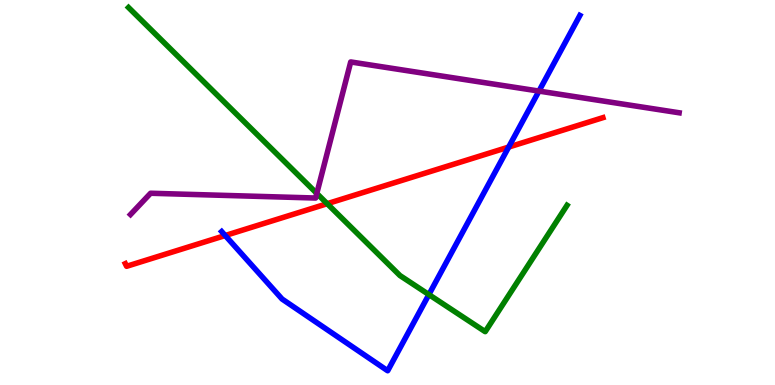[{'lines': ['blue', 'red'], 'intersections': [{'x': 2.91, 'y': 3.88}, {'x': 6.56, 'y': 6.18}]}, {'lines': ['green', 'red'], 'intersections': [{'x': 4.22, 'y': 4.71}]}, {'lines': ['purple', 'red'], 'intersections': []}, {'lines': ['blue', 'green'], 'intersections': [{'x': 5.53, 'y': 2.35}]}, {'lines': ['blue', 'purple'], 'intersections': [{'x': 6.95, 'y': 7.63}]}, {'lines': ['green', 'purple'], 'intersections': [{'x': 4.09, 'y': 4.98}]}]